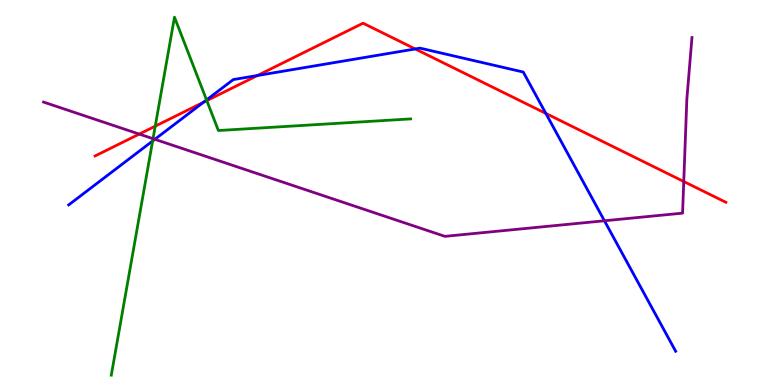[{'lines': ['blue', 'red'], 'intersections': [{'x': 2.63, 'y': 7.34}, {'x': 3.32, 'y': 8.04}, {'x': 5.36, 'y': 8.73}, {'x': 7.04, 'y': 7.05}]}, {'lines': ['green', 'red'], 'intersections': [{'x': 2.0, 'y': 6.72}, {'x': 2.67, 'y': 7.39}]}, {'lines': ['purple', 'red'], 'intersections': [{'x': 1.8, 'y': 6.52}, {'x': 8.82, 'y': 5.29}]}, {'lines': ['blue', 'green'], 'intersections': [{'x': 1.97, 'y': 6.34}, {'x': 2.67, 'y': 7.4}]}, {'lines': ['blue', 'purple'], 'intersections': [{'x': 2.0, 'y': 6.38}, {'x': 7.8, 'y': 4.27}]}, {'lines': ['green', 'purple'], 'intersections': [{'x': 1.97, 'y': 6.4}]}]